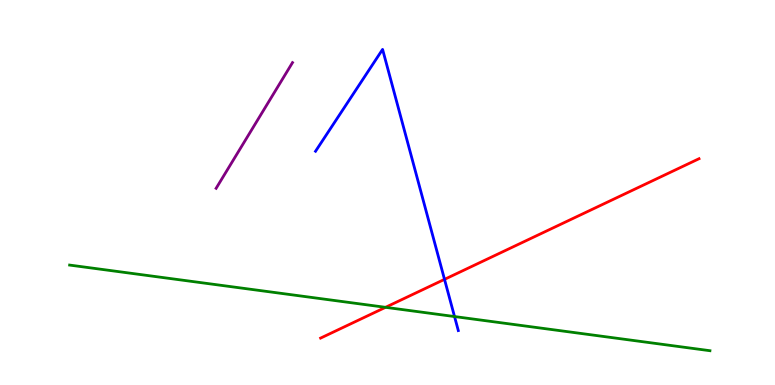[{'lines': ['blue', 'red'], 'intersections': [{'x': 5.74, 'y': 2.74}]}, {'lines': ['green', 'red'], 'intersections': [{'x': 4.97, 'y': 2.02}]}, {'lines': ['purple', 'red'], 'intersections': []}, {'lines': ['blue', 'green'], 'intersections': [{'x': 5.86, 'y': 1.78}]}, {'lines': ['blue', 'purple'], 'intersections': []}, {'lines': ['green', 'purple'], 'intersections': []}]